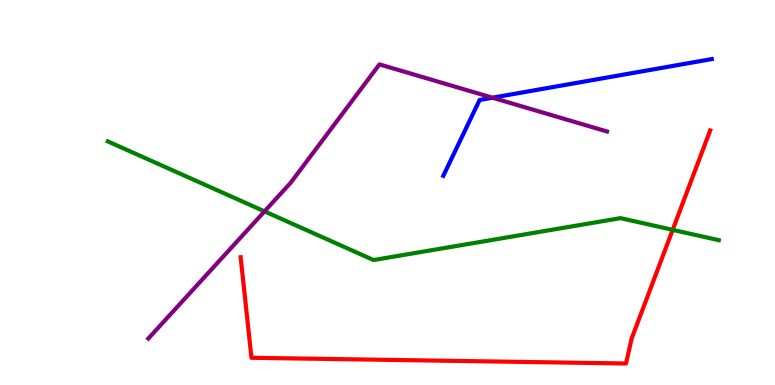[{'lines': ['blue', 'red'], 'intersections': []}, {'lines': ['green', 'red'], 'intersections': [{'x': 8.68, 'y': 4.03}]}, {'lines': ['purple', 'red'], 'intersections': []}, {'lines': ['blue', 'green'], 'intersections': []}, {'lines': ['blue', 'purple'], 'intersections': [{'x': 6.35, 'y': 7.46}]}, {'lines': ['green', 'purple'], 'intersections': [{'x': 3.41, 'y': 4.51}]}]